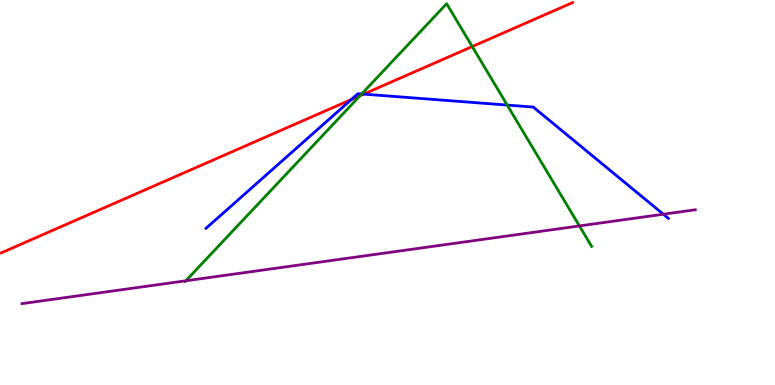[{'lines': ['blue', 'red'], 'intersections': [{'x': 4.53, 'y': 7.42}, {'x': 4.69, 'y': 7.56}]}, {'lines': ['green', 'red'], 'intersections': [{'x': 4.65, 'y': 7.51}, {'x': 6.09, 'y': 8.79}]}, {'lines': ['purple', 'red'], 'intersections': []}, {'lines': ['blue', 'green'], 'intersections': [{'x': 4.67, 'y': 7.56}, {'x': 6.54, 'y': 7.27}]}, {'lines': ['blue', 'purple'], 'intersections': [{'x': 8.56, 'y': 4.44}]}, {'lines': ['green', 'purple'], 'intersections': [{'x': 2.4, 'y': 2.71}, {'x': 7.48, 'y': 4.13}]}]